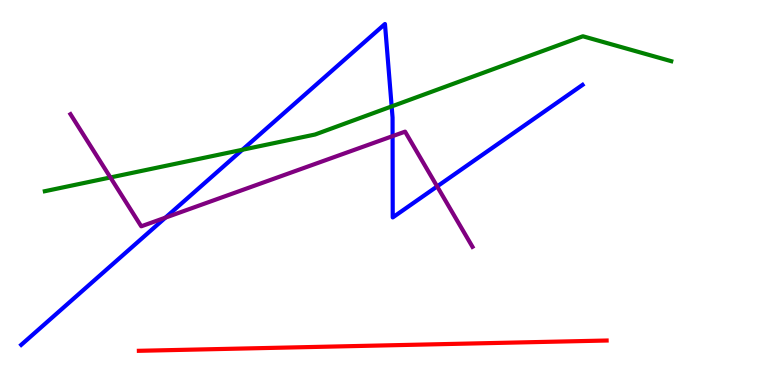[{'lines': ['blue', 'red'], 'intersections': []}, {'lines': ['green', 'red'], 'intersections': []}, {'lines': ['purple', 'red'], 'intersections': []}, {'lines': ['blue', 'green'], 'intersections': [{'x': 3.13, 'y': 6.11}, {'x': 5.05, 'y': 7.24}]}, {'lines': ['blue', 'purple'], 'intersections': [{'x': 2.13, 'y': 4.35}, {'x': 5.07, 'y': 6.46}, {'x': 5.64, 'y': 5.16}]}, {'lines': ['green', 'purple'], 'intersections': [{'x': 1.42, 'y': 5.39}]}]